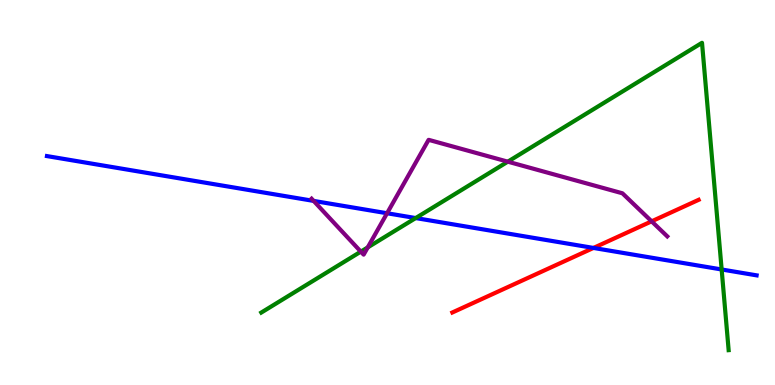[{'lines': ['blue', 'red'], 'intersections': [{'x': 7.66, 'y': 3.56}]}, {'lines': ['green', 'red'], 'intersections': []}, {'lines': ['purple', 'red'], 'intersections': [{'x': 8.41, 'y': 4.25}]}, {'lines': ['blue', 'green'], 'intersections': [{'x': 5.36, 'y': 4.34}, {'x': 9.31, 'y': 3.0}]}, {'lines': ['blue', 'purple'], 'intersections': [{'x': 4.05, 'y': 4.78}, {'x': 4.99, 'y': 4.46}]}, {'lines': ['green', 'purple'], 'intersections': [{'x': 4.66, 'y': 3.46}, {'x': 4.74, 'y': 3.57}, {'x': 6.55, 'y': 5.8}]}]